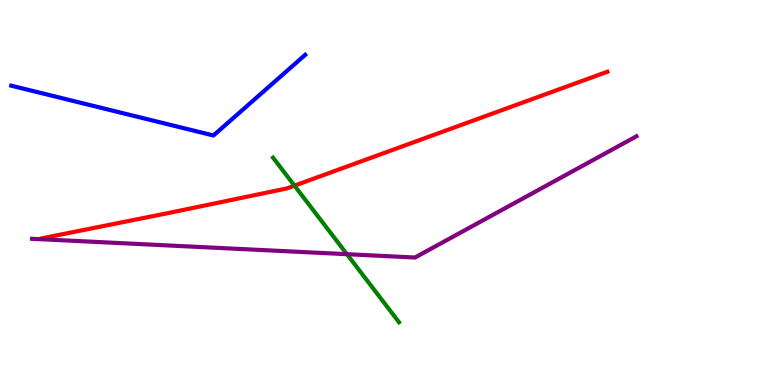[{'lines': ['blue', 'red'], 'intersections': []}, {'lines': ['green', 'red'], 'intersections': [{'x': 3.8, 'y': 5.18}]}, {'lines': ['purple', 'red'], 'intersections': []}, {'lines': ['blue', 'green'], 'intersections': []}, {'lines': ['blue', 'purple'], 'intersections': []}, {'lines': ['green', 'purple'], 'intersections': [{'x': 4.48, 'y': 3.4}]}]